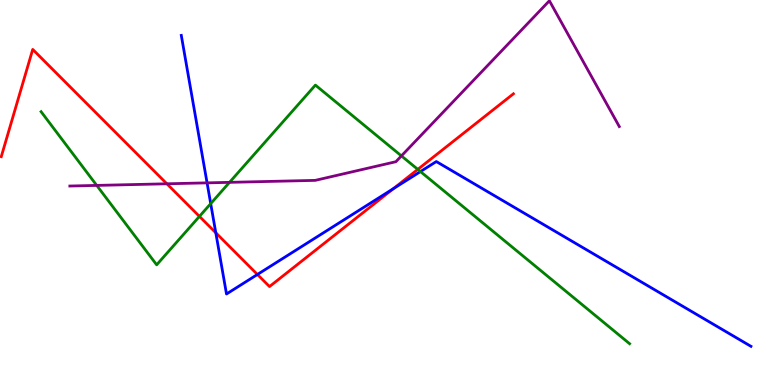[{'lines': ['blue', 'red'], 'intersections': [{'x': 2.78, 'y': 3.95}, {'x': 3.32, 'y': 2.87}, {'x': 5.08, 'y': 5.1}]}, {'lines': ['green', 'red'], 'intersections': [{'x': 2.57, 'y': 4.38}, {'x': 5.39, 'y': 5.6}]}, {'lines': ['purple', 'red'], 'intersections': [{'x': 2.15, 'y': 5.23}]}, {'lines': ['blue', 'green'], 'intersections': [{'x': 2.72, 'y': 4.71}, {'x': 5.43, 'y': 5.54}]}, {'lines': ['blue', 'purple'], 'intersections': [{'x': 2.67, 'y': 5.25}]}, {'lines': ['green', 'purple'], 'intersections': [{'x': 1.25, 'y': 5.18}, {'x': 2.96, 'y': 5.26}, {'x': 5.18, 'y': 5.95}]}]